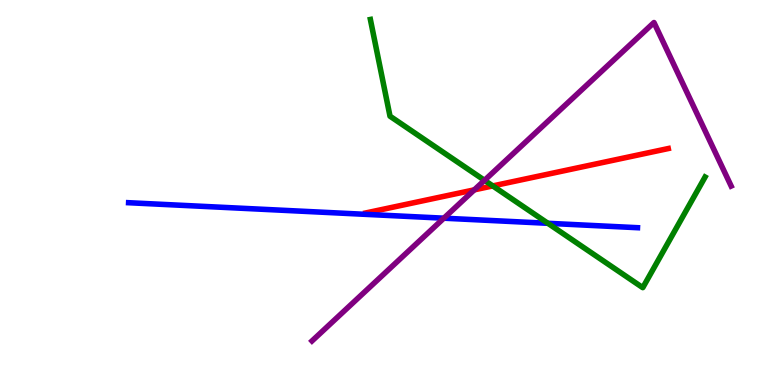[{'lines': ['blue', 'red'], 'intersections': []}, {'lines': ['green', 'red'], 'intersections': [{'x': 6.36, 'y': 5.17}]}, {'lines': ['purple', 'red'], 'intersections': [{'x': 6.12, 'y': 5.07}]}, {'lines': ['blue', 'green'], 'intersections': [{'x': 7.07, 'y': 4.2}]}, {'lines': ['blue', 'purple'], 'intersections': [{'x': 5.73, 'y': 4.33}]}, {'lines': ['green', 'purple'], 'intersections': [{'x': 6.25, 'y': 5.32}]}]